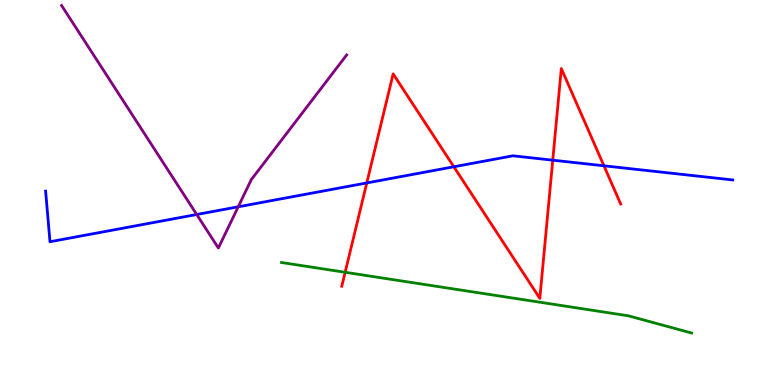[{'lines': ['blue', 'red'], 'intersections': [{'x': 4.73, 'y': 5.25}, {'x': 5.86, 'y': 5.67}, {'x': 7.13, 'y': 5.84}, {'x': 7.79, 'y': 5.69}]}, {'lines': ['green', 'red'], 'intersections': [{'x': 4.45, 'y': 2.93}]}, {'lines': ['purple', 'red'], 'intersections': []}, {'lines': ['blue', 'green'], 'intersections': []}, {'lines': ['blue', 'purple'], 'intersections': [{'x': 2.54, 'y': 4.43}, {'x': 3.07, 'y': 4.63}]}, {'lines': ['green', 'purple'], 'intersections': []}]